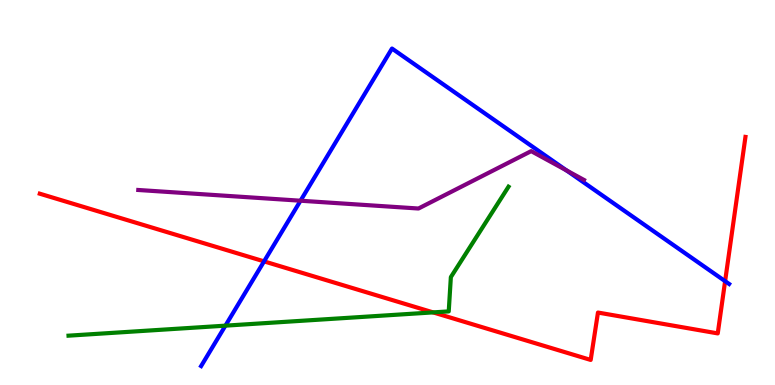[{'lines': ['blue', 'red'], 'intersections': [{'x': 3.41, 'y': 3.21}, {'x': 9.36, 'y': 2.7}]}, {'lines': ['green', 'red'], 'intersections': [{'x': 5.59, 'y': 1.89}]}, {'lines': ['purple', 'red'], 'intersections': []}, {'lines': ['blue', 'green'], 'intersections': [{'x': 2.91, 'y': 1.54}]}, {'lines': ['blue', 'purple'], 'intersections': [{'x': 3.88, 'y': 4.79}, {'x': 7.31, 'y': 5.57}]}, {'lines': ['green', 'purple'], 'intersections': []}]